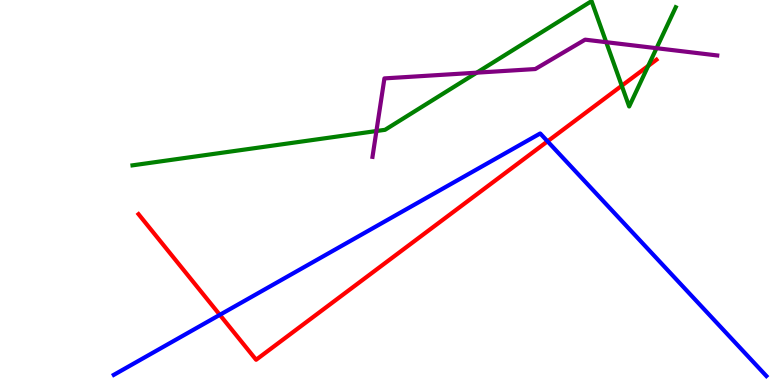[{'lines': ['blue', 'red'], 'intersections': [{'x': 2.84, 'y': 1.82}, {'x': 7.07, 'y': 6.33}]}, {'lines': ['green', 'red'], 'intersections': [{'x': 8.02, 'y': 7.77}, {'x': 8.36, 'y': 8.29}]}, {'lines': ['purple', 'red'], 'intersections': []}, {'lines': ['blue', 'green'], 'intersections': []}, {'lines': ['blue', 'purple'], 'intersections': []}, {'lines': ['green', 'purple'], 'intersections': [{'x': 4.86, 'y': 6.6}, {'x': 6.15, 'y': 8.11}, {'x': 7.82, 'y': 8.9}, {'x': 8.47, 'y': 8.75}]}]